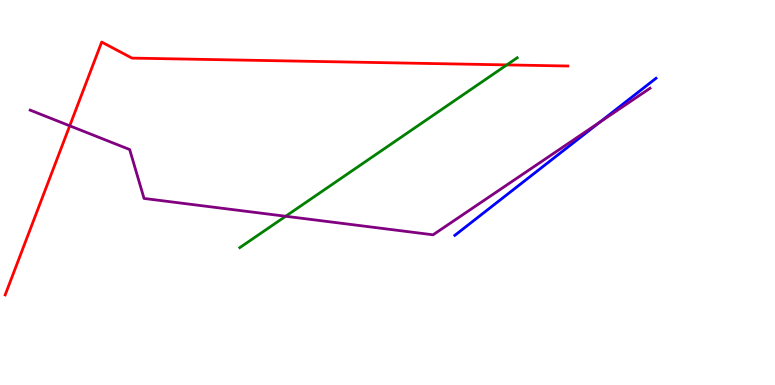[{'lines': ['blue', 'red'], 'intersections': []}, {'lines': ['green', 'red'], 'intersections': [{'x': 6.54, 'y': 8.31}]}, {'lines': ['purple', 'red'], 'intersections': [{'x': 0.9, 'y': 6.73}]}, {'lines': ['blue', 'green'], 'intersections': []}, {'lines': ['blue', 'purple'], 'intersections': [{'x': 7.74, 'y': 6.82}]}, {'lines': ['green', 'purple'], 'intersections': [{'x': 3.69, 'y': 4.38}]}]